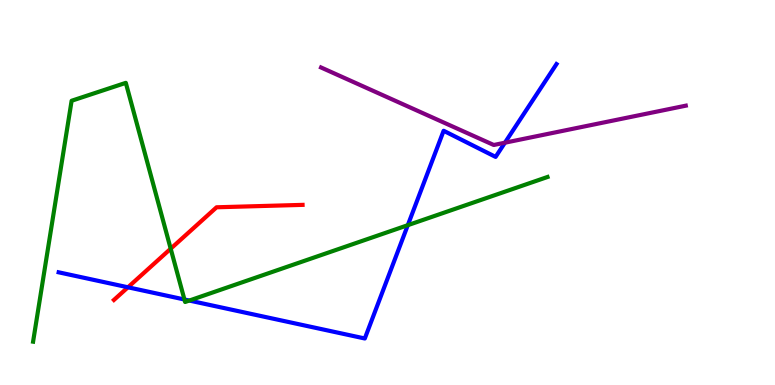[{'lines': ['blue', 'red'], 'intersections': [{'x': 1.65, 'y': 2.54}]}, {'lines': ['green', 'red'], 'intersections': [{'x': 2.2, 'y': 3.54}]}, {'lines': ['purple', 'red'], 'intersections': []}, {'lines': ['blue', 'green'], 'intersections': [{'x': 2.38, 'y': 2.22}, {'x': 2.44, 'y': 2.19}, {'x': 5.26, 'y': 4.15}]}, {'lines': ['blue', 'purple'], 'intersections': [{'x': 6.52, 'y': 6.29}]}, {'lines': ['green', 'purple'], 'intersections': []}]